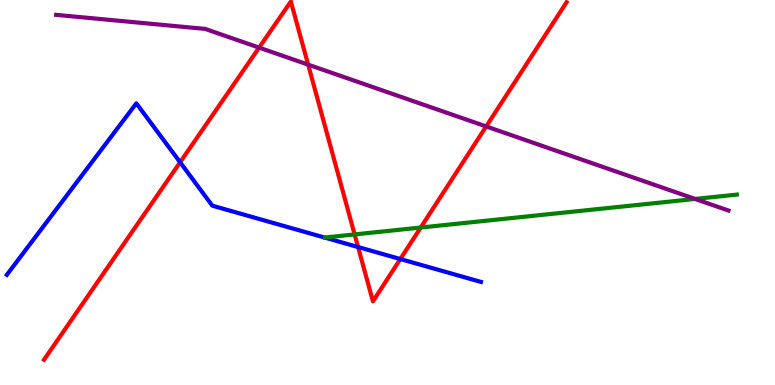[{'lines': ['blue', 'red'], 'intersections': [{'x': 2.32, 'y': 5.79}, {'x': 4.62, 'y': 3.58}, {'x': 5.17, 'y': 3.27}]}, {'lines': ['green', 'red'], 'intersections': [{'x': 4.58, 'y': 3.91}, {'x': 5.43, 'y': 4.09}]}, {'lines': ['purple', 'red'], 'intersections': [{'x': 3.34, 'y': 8.76}, {'x': 3.98, 'y': 8.32}, {'x': 6.27, 'y': 6.72}]}, {'lines': ['blue', 'green'], 'intersections': []}, {'lines': ['blue', 'purple'], 'intersections': []}, {'lines': ['green', 'purple'], 'intersections': [{'x': 8.97, 'y': 4.83}]}]